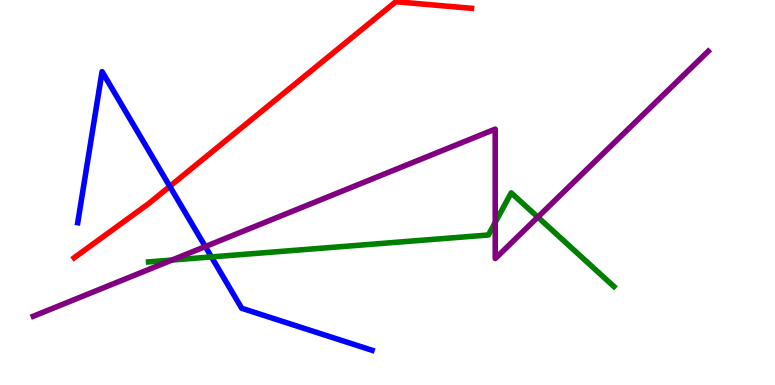[{'lines': ['blue', 'red'], 'intersections': [{'x': 2.19, 'y': 5.16}]}, {'lines': ['green', 'red'], 'intersections': []}, {'lines': ['purple', 'red'], 'intersections': []}, {'lines': ['blue', 'green'], 'intersections': [{'x': 2.73, 'y': 3.33}]}, {'lines': ['blue', 'purple'], 'intersections': [{'x': 2.65, 'y': 3.6}]}, {'lines': ['green', 'purple'], 'intersections': [{'x': 2.22, 'y': 3.25}, {'x': 6.39, 'y': 4.22}, {'x': 6.94, 'y': 4.36}]}]